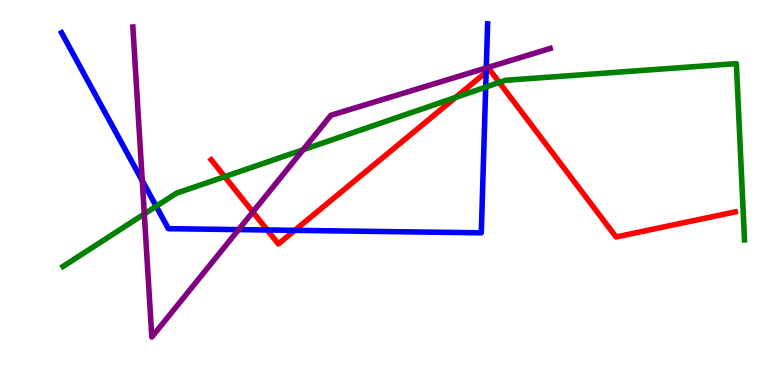[{'lines': ['blue', 'red'], 'intersections': [{'x': 3.45, 'y': 4.03}, {'x': 3.8, 'y': 4.02}, {'x': 6.27, 'y': 8.13}]}, {'lines': ['green', 'red'], 'intersections': [{'x': 2.9, 'y': 5.41}, {'x': 5.88, 'y': 7.47}, {'x': 6.44, 'y': 7.86}]}, {'lines': ['purple', 'red'], 'intersections': [{'x': 3.26, 'y': 4.49}]}, {'lines': ['blue', 'green'], 'intersections': [{'x': 2.02, 'y': 4.64}, {'x': 6.27, 'y': 7.74}]}, {'lines': ['blue', 'purple'], 'intersections': [{'x': 1.84, 'y': 5.31}, {'x': 3.08, 'y': 4.04}, {'x': 6.27, 'y': 8.24}]}, {'lines': ['green', 'purple'], 'intersections': [{'x': 1.86, 'y': 4.44}, {'x': 3.91, 'y': 6.11}]}]